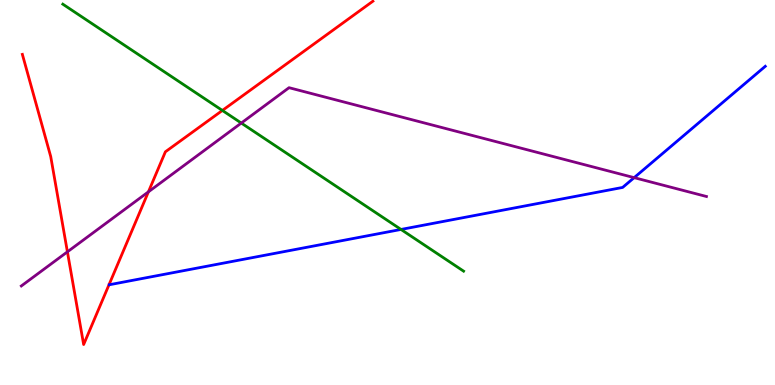[{'lines': ['blue', 'red'], 'intersections': []}, {'lines': ['green', 'red'], 'intersections': [{'x': 2.87, 'y': 7.13}]}, {'lines': ['purple', 'red'], 'intersections': [{'x': 0.87, 'y': 3.46}, {'x': 1.92, 'y': 5.02}]}, {'lines': ['blue', 'green'], 'intersections': [{'x': 5.17, 'y': 4.04}]}, {'lines': ['blue', 'purple'], 'intersections': [{'x': 8.18, 'y': 5.39}]}, {'lines': ['green', 'purple'], 'intersections': [{'x': 3.11, 'y': 6.8}]}]